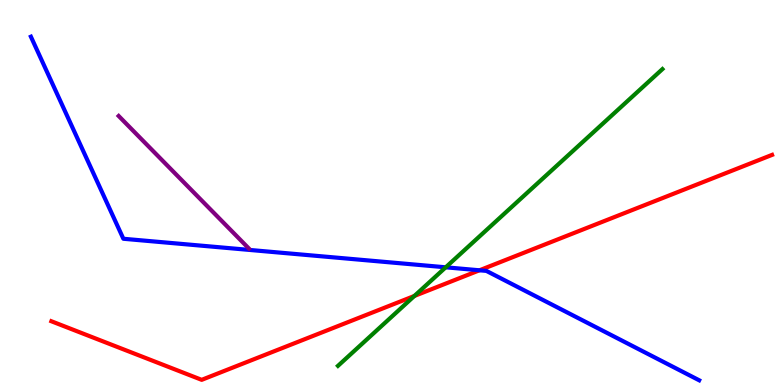[{'lines': ['blue', 'red'], 'intersections': [{'x': 6.19, 'y': 2.98}]}, {'lines': ['green', 'red'], 'intersections': [{'x': 5.35, 'y': 2.31}]}, {'lines': ['purple', 'red'], 'intersections': []}, {'lines': ['blue', 'green'], 'intersections': [{'x': 5.75, 'y': 3.06}]}, {'lines': ['blue', 'purple'], 'intersections': []}, {'lines': ['green', 'purple'], 'intersections': []}]